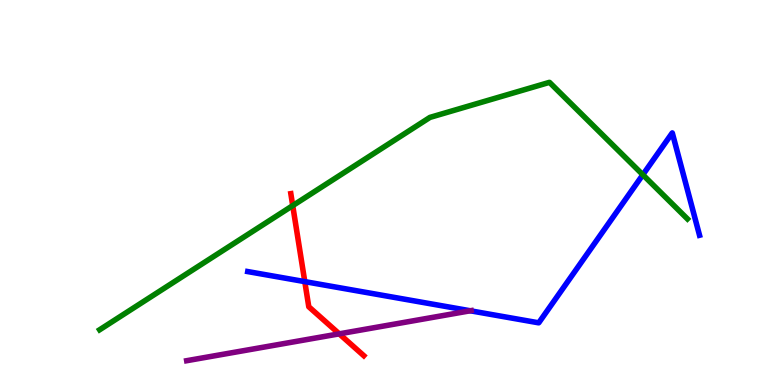[{'lines': ['blue', 'red'], 'intersections': [{'x': 3.93, 'y': 2.69}]}, {'lines': ['green', 'red'], 'intersections': [{'x': 3.78, 'y': 4.66}]}, {'lines': ['purple', 'red'], 'intersections': [{'x': 4.38, 'y': 1.33}]}, {'lines': ['blue', 'green'], 'intersections': [{'x': 8.29, 'y': 5.46}]}, {'lines': ['blue', 'purple'], 'intersections': [{'x': 6.07, 'y': 1.93}]}, {'lines': ['green', 'purple'], 'intersections': []}]